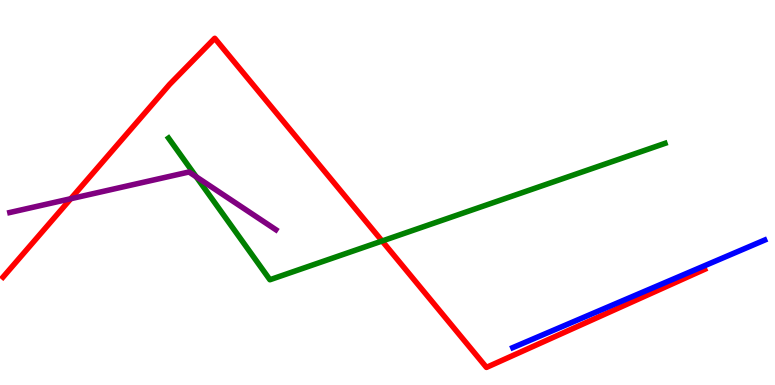[{'lines': ['blue', 'red'], 'intersections': []}, {'lines': ['green', 'red'], 'intersections': [{'x': 4.93, 'y': 3.74}]}, {'lines': ['purple', 'red'], 'intersections': [{'x': 0.913, 'y': 4.84}]}, {'lines': ['blue', 'green'], 'intersections': []}, {'lines': ['blue', 'purple'], 'intersections': []}, {'lines': ['green', 'purple'], 'intersections': [{'x': 2.53, 'y': 5.41}]}]